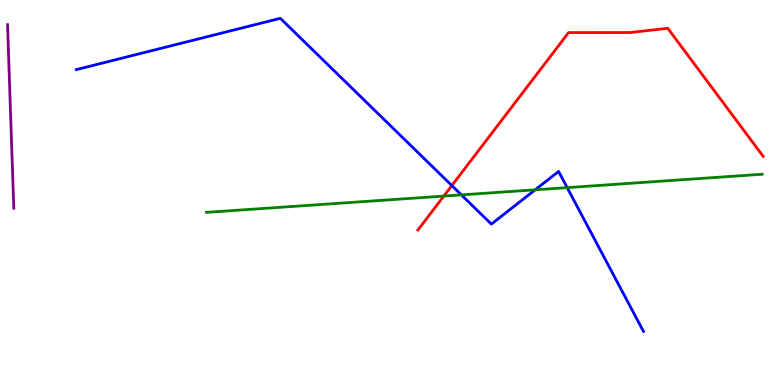[{'lines': ['blue', 'red'], 'intersections': [{'x': 5.83, 'y': 5.18}]}, {'lines': ['green', 'red'], 'intersections': [{'x': 5.73, 'y': 4.91}]}, {'lines': ['purple', 'red'], 'intersections': []}, {'lines': ['blue', 'green'], 'intersections': [{'x': 5.95, 'y': 4.94}, {'x': 6.91, 'y': 5.07}, {'x': 7.32, 'y': 5.13}]}, {'lines': ['blue', 'purple'], 'intersections': []}, {'lines': ['green', 'purple'], 'intersections': []}]